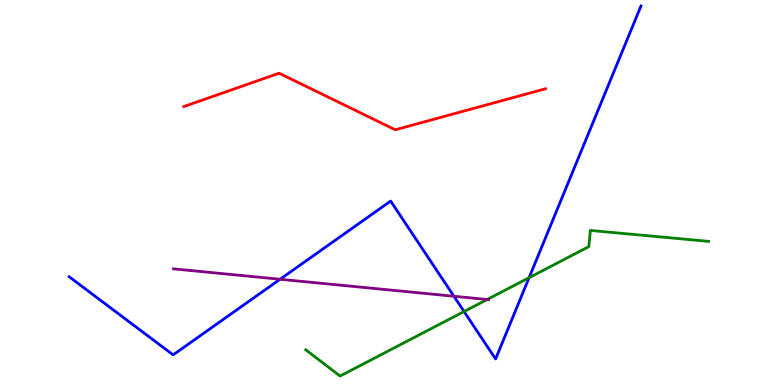[{'lines': ['blue', 'red'], 'intersections': []}, {'lines': ['green', 'red'], 'intersections': []}, {'lines': ['purple', 'red'], 'intersections': []}, {'lines': ['blue', 'green'], 'intersections': [{'x': 5.99, 'y': 1.91}, {'x': 6.83, 'y': 2.79}]}, {'lines': ['blue', 'purple'], 'intersections': [{'x': 3.61, 'y': 2.75}, {'x': 5.86, 'y': 2.3}]}, {'lines': ['green', 'purple'], 'intersections': [{'x': 6.29, 'y': 2.22}]}]